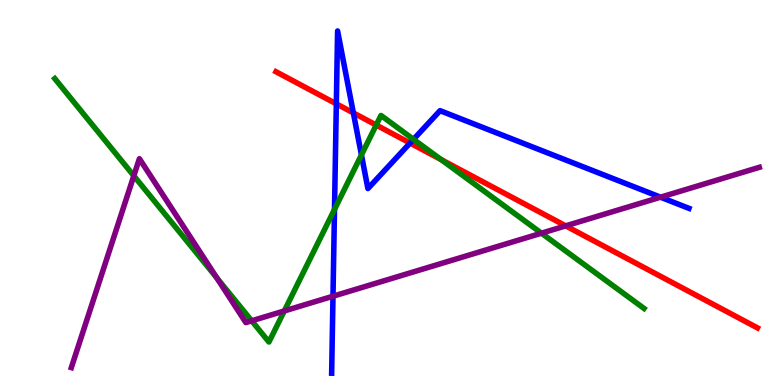[{'lines': ['blue', 'red'], 'intersections': [{'x': 4.34, 'y': 7.3}, {'x': 4.56, 'y': 7.07}, {'x': 5.29, 'y': 6.28}]}, {'lines': ['green', 'red'], 'intersections': [{'x': 4.85, 'y': 6.75}, {'x': 5.69, 'y': 5.85}]}, {'lines': ['purple', 'red'], 'intersections': [{'x': 7.3, 'y': 4.13}]}, {'lines': ['blue', 'green'], 'intersections': [{'x': 4.32, 'y': 4.56}, {'x': 4.66, 'y': 5.98}, {'x': 5.34, 'y': 6.38}]}, {'lines': ['blue', 'purple'], 'intersections': [{'x': 4.3, 'y': 2.31}, {'x': 8.52, 'y': 4.88}]}, {'lines': ['green', 'purple'], 'intersections': [{'x': 1.73, 'y': 5.43}, {'x': 2.8, 'y': 2.78}, {'x': 3.25, 'y': 1.67}, {'x': 3.67, 'y': 1.92}, {'x': 6.99, 'y': 3.94}]}]